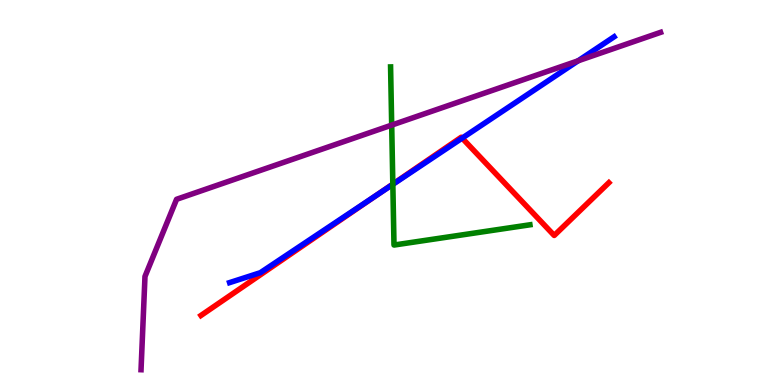[{'lines': ['blue', 'red'], 'intersections': [{'x': 4.88, 'y': 4.95}, {'x': 5.96, 'y': 6.41}]}, {'lines': ['green', 'red'], 'intersections': [{'x': 5.07, 'y': 5.22}]}, {'lines': ['purple', 'red'], 'intersections': []}, {'lines': ['blue', 'green'], 'intersections': [{'x': 5.07, 'y': 5.21}]}, {'lines': ['blue', 'purple'], 'intersections': [{'x': 7.46, 'y': 8.42}]}, {'lines': ['green', 'purple'], 'intersections': [{'x': 5.05, 'y': 6.75}]}]